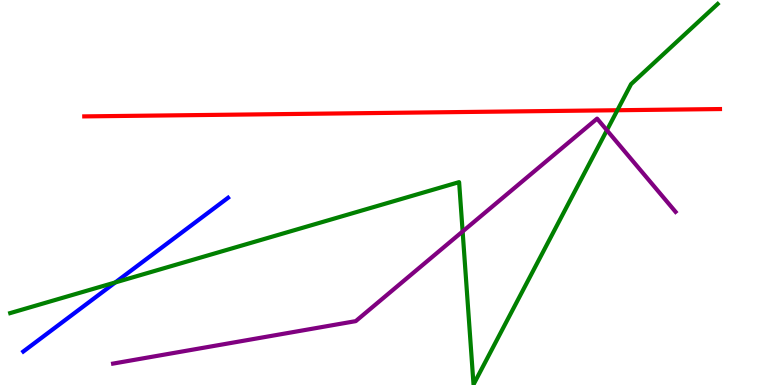[{'lines': ['blue', 'red'], 'intersections': []}, {'lines': ['green', 'red'], 'intersections': [{'x': 7.97, 'y': 7.14}]}, {'lines': ['purple', 'red'], 'intersections': []}, {'lines': ['blue', 'green'], 'intersections': [{'x': 1.49, 'y': 2.66}]}, {'lines': ['blue', 'purple'], 'intersections': []}, {'lines': ['green', 'purple'], 'intersections': [{'x': 5.97, 'y': 3.99}, {'x': 7.83, 'y': 6.62}]}]